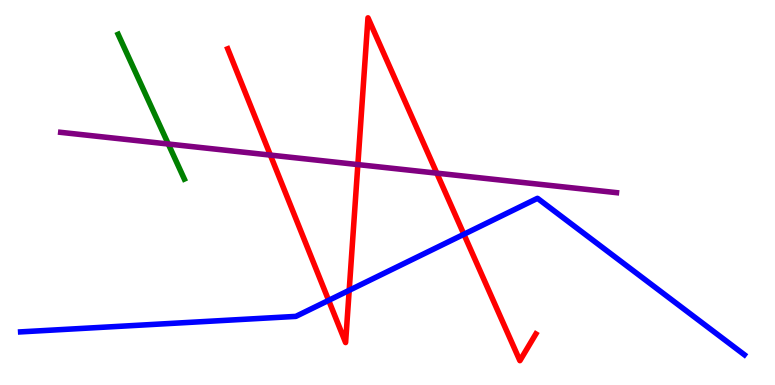[{'lines': ['blue', 'red'], 'intersections': [{'x': 4.24, 'y': 2.2}, {'x': 4.51, 'y': 2.46}, {'x': 5.99, 'y': 3.91}]}, {'lines': ['green', 'red'], 'intersections': []}, {'lines': ['purple', 'red'], 'intersections': [{'x': 3.49, 'y': 5.97}, {'x': 4.62, 'y': 5.72}, {'x': 5.64, 'y': 5.5}]}, {'lines': ['blue', 'green'], 'intersections': []}, {'lines': ['blue', 'purple'], 'intersections': []}, {'lines': ['green', 'purple'], 'intersections': [{'x': 2.17, 'y': 6.26}]}]